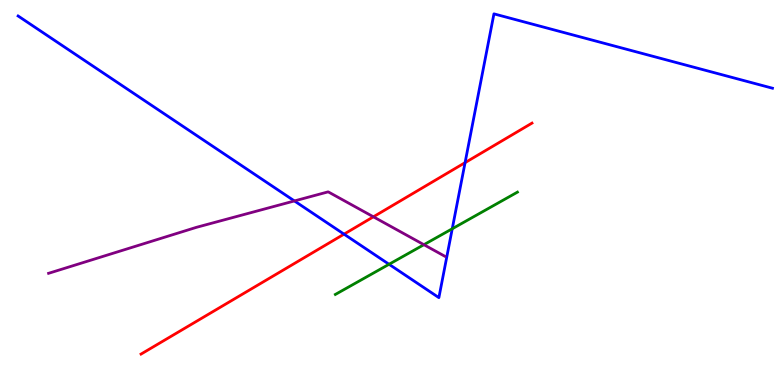[{'lines': ['blue', 'red'], 'intersections': [{'x': 4.44, 'y': 3.92}, {'x': 6.0, 'y': 5.78}]}, {'lines': ['green', 'red'], 'intersections': []}, {'lines': ['purple', 'red'], 'intersections': [{'x': 4.82, 'y': 4.37}]}, {'lines': ['blue', 'green'], 'intersections': [{'x': 5.02, 'y': 3.14}, {'x': 5.84, 'y': 4.06}]}, {'lines': ['blue', 'purple'], 'intersections': [{'x': 3.8, 'y': 4.78}]}, {'lines': ['green', 'purple'], 'intersections': [{'x': 5.47, 'y': 3.64}]}]